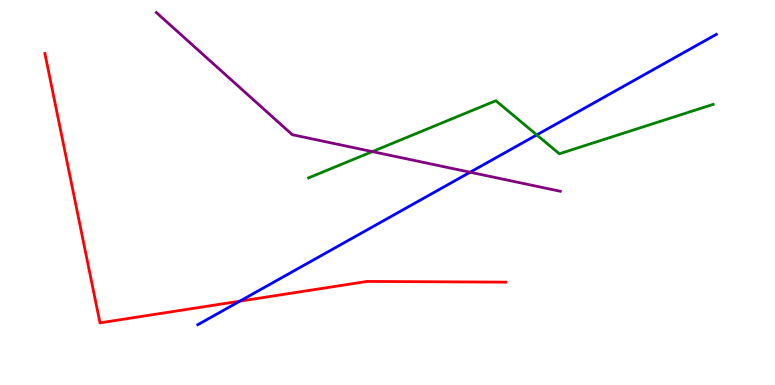[{'lines': ['blue', 'red'], 'intersections': [{'x': 3.09, 'y': 2.18}]}, {'lines': ['green', 'red'], 'intersections': []}, {'lines': ['purple', 'red'], 'intersections': []}, {'lines': ['blue', 'green'], 'intersections': [{'x': 6.93, 'y': 6.5}]}, {'lines': ['blue', 'purple'], 'intersections': [{'x': 6.07, 'y': 5.53}]}, {'lines': ['green', 'purple'], 'intersections': [{'x': 4.8, 'y': 6.06}]}]